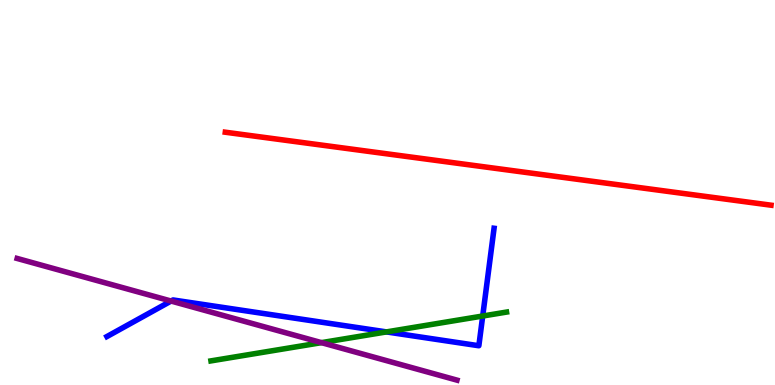[{'lines': ['blue', 'red'], 'intersections': []}, {'lines': ['green', 'red'], 'intersections': []}, {'lines': ['purple', 'red'], 'intersections': []}, {'lines': ['blue', 'green'], 'intersections': [{'x': 4.99, 'y': 1.38}, {'x': 6.23, 'y': 1.79}]}, {'lines': ['blue', 'purple'], 'intersections': [{'x': 2.21, 'y': 2.18}]}, {'lines': ['green', 'purple'], 'intersections': [{'x': 4.15, 'y': 1.1}]}]